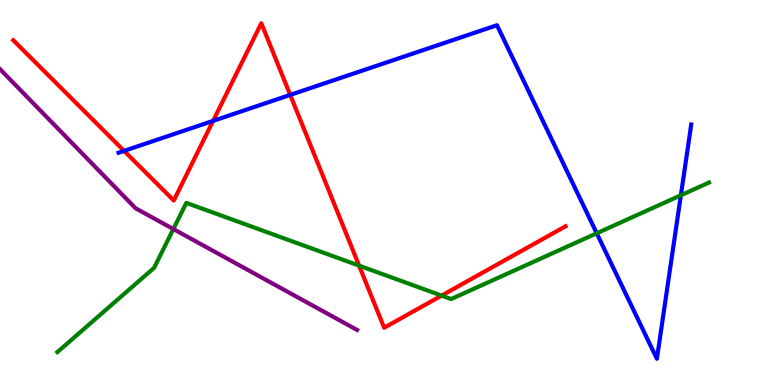[{'lines': ['blue', 'red'], 'intersections': [{'x': 1.6, 'y': 6.08}, {'x': 2.75, 'y': 6.86}, {'x': 3.74, 'y': 7.54}]}, {'lines': ['green', 'red'], 'intersections': [{'x': 4.63, 'y': 3.1}, {'x': 5.7, 'y': 2.32}]}, {'lines': ['purple', 'red'], 'intersections': []}, {'lines': ['blue', 'green'], 'intersections': [{'x': 7.7, 'y': 3.94}, {'x': 8.79, 'y': 4.93}]}, {'lines': ['blue', 'purple'], 'intersections': []}, {'lines': ['green', 'purple'], 'intersections': [{'x': 2.24, 'y': 4.05}]}]